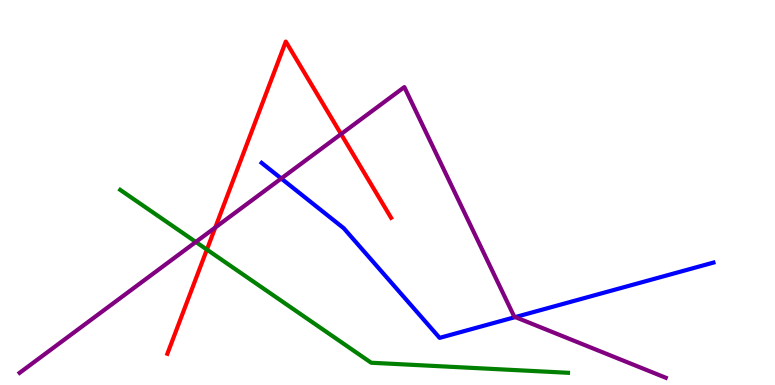[{'lines': ['blue', 'red'], 'intersections': []}, {'lines': ['green', 'red'], 'intersections': [{'x': 2.67, 'y': 3.52}]}, {'lines': ['purple', 'red'], 'intersections': [{'x': 2.78, 'y': 4.09}, {'x': 4.4, 'y': 6.52}]}, {'lines': ['blue', 'green'], 'intersections': []}, {'lines': ['blue', 'purple'], 'intersections': [{'x': 3.63, 'y': 5.36}, {'x': 6.65, 'y': 1.76}]}, {'lines': ['green', 'purple'], 'intersections': [{'x': 2.53, 'y': 3.72}]}]